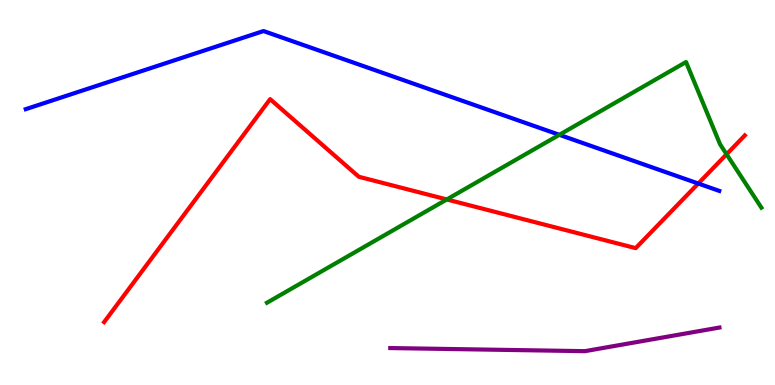[{'lines': ['blue', 'red'], 'intersections': [{'x': 9.01, 'y': 5.23}]}, {'lines': ['green', 'red'], 'intersections': [{'x': 5.77, 'y': 4.82}, {'x': 9.38, 'y': 5.99}]}, {'lines': ['purple', 'red'], 'intersections': []}, {'lines': ['blue', 'green'], 'intersections': [{'x': 7.22, 'y': 6.5}]}, {'lines': ['blue', 'purple'], 'intersections': []}, {'lines': ['green', 'purple'], 'intersections': []}]